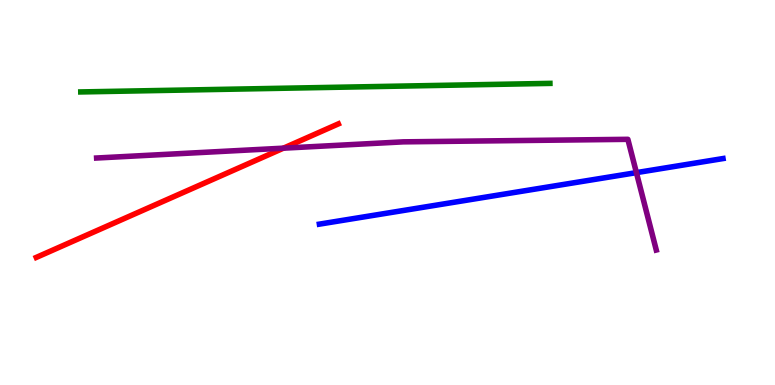[{'lines': ['blue', 'red'], 'intersections': []}, {'lines': ['green', 'red'], 'intersections': []}, {'lines': ['purple', 'red'], 'intersections': [{'x': 3.66, 'y': 6.15}]}, {'lines': ['blue', 'green'], 'intersections': []}, {'lines': ['blue', 'purple'], 'intersections': [{'x': 8.21, 'y': 5.52}]}, {'lines': ['green', 'purple'], 'intersections': []}]